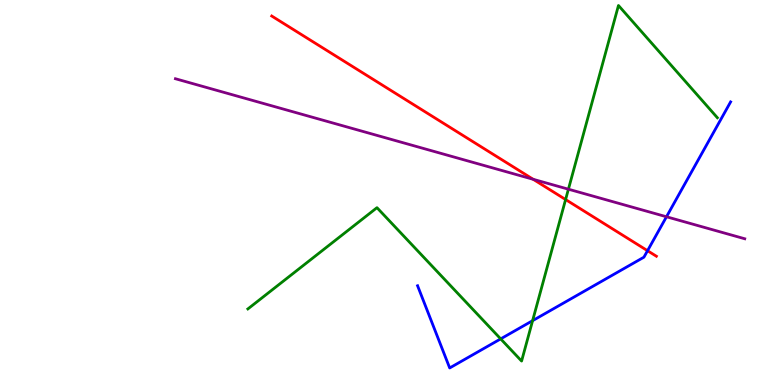[{'lines': ['blue', 'red'], 'intersections': [{'x': 8.36, 'y': 3.49}]}, {'lines': ['green', 'red'], 'intersections': [{'x': 7.3, 'y': 4.82}]}, {'lines': ['purple', 'red'], 'intersections': [{'x': 6.88, 'y': 5.34}]}, {'lines': ['blue', 'green'], 'intersections': [{'x': 6.46, 'y': 1.2}, {'x': 6.87, 'y': 1.67}]}, {'lines': ['blue', 'purple'], 'intersections': [{'x': 8.6, 'y': 4.37}]}, {'lines': ['green', 'purple'], 'intersections': [{'x': 7.33, 'y': 5.09}]}]